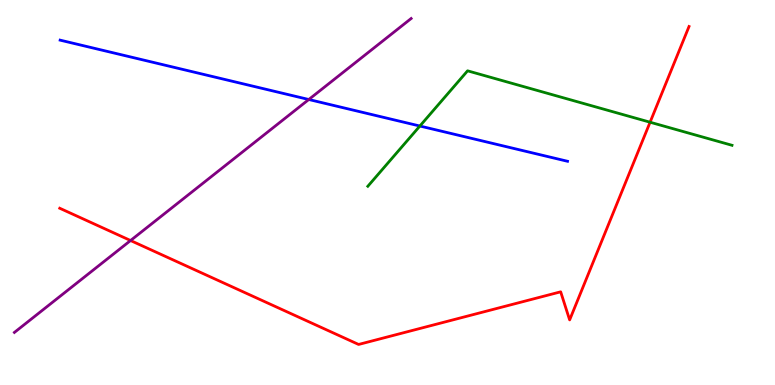[{'lines': ['blue', 'red'], 'intersections': []}, {'lines': ['green', 'red'], 'intersections': [{'x': 8.39, 'y': 6.83}]}, {'lines': ['purple', 'red'], 'intersections': [{'x': 1.68, 'y': 3.75}]}, {'lines': ['blue', 'green'], 'intersections': [{'x': 5.42, 'y': 6.73}]}, {'lines': ['blue', 'purple'], 'intersections': [{'x': 3.98, 'y': 7.42}]}, {'lines': ['green', 'purple'], 'intersections': []}]